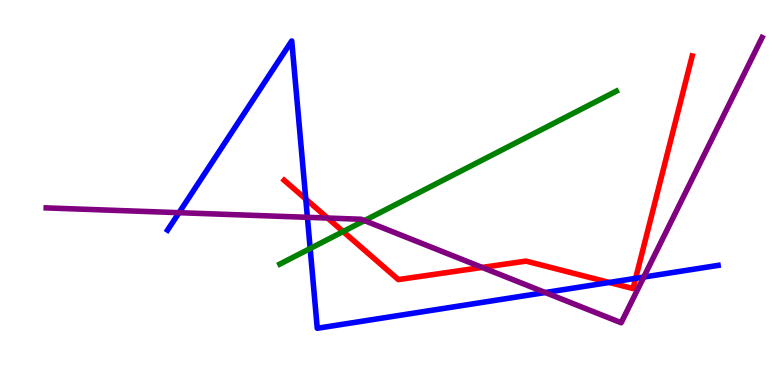[{'lines': ['blue', 'red'], 'intersections': [{'x': 3.95, 'y': 4.83}, {'x': 7.86, 'y': 2.66}, {'x': 8.2, 'y': 2.77}]}, {'lines': ['green', 'red'], 'intersections': [{'x': 4.43, 'y': 3.99}]}, {'lines': ['purple', 'red'], 'intersections': [{'x': 4.23, 'y': 4.34}, {'x': 6.22, 'y': 3.05}]}, {'lines': ['blue', 'green'], 'intersections': [{'x': 4.0, 'y': 3.55}]}, {'lines': ['blue', 'purple'], 'intersections': [{'x': 2.31, 'y': 4.48}, {'x': 3.97, 'y': 4.36}, {'x': 7.04, 'y': 2.4}, {'x': 8.31, 'y': 2.8}]}, {'lines': ['green', 'purple'], 'intersections': [{'x': 4.7, 'y': 4.27}]}]